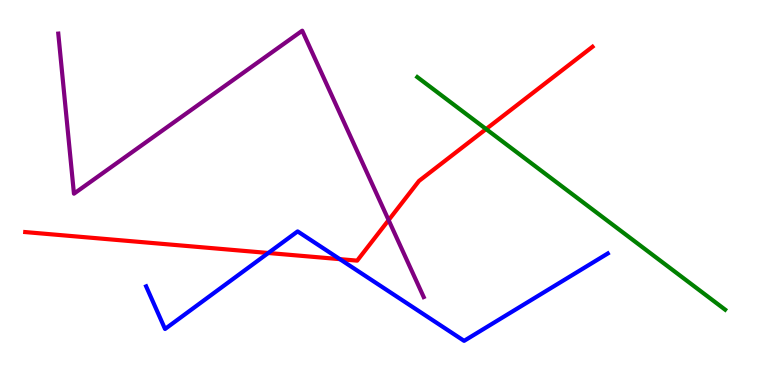[{'lines': ['blue', 'red'], 'intersections': [{'x': 3.46, 'y': 3.43}, {'x': 4.39, 'y': 3.27}]}, {'lines': ['green', 'red'], 'intersections': [{'x': 6.27, 'y': 6.65}]}, {'lines': ['purple', 'red'], 'intersections': [{'x': 5.01, 'y': 4.28}]}, {'lines': ['blue', 'green'], 'intersections': []}, {'lines': ['blue', 'purple'], 'intersections': []}, {'lines': ['green', 'purple'], 'intersections': []}]